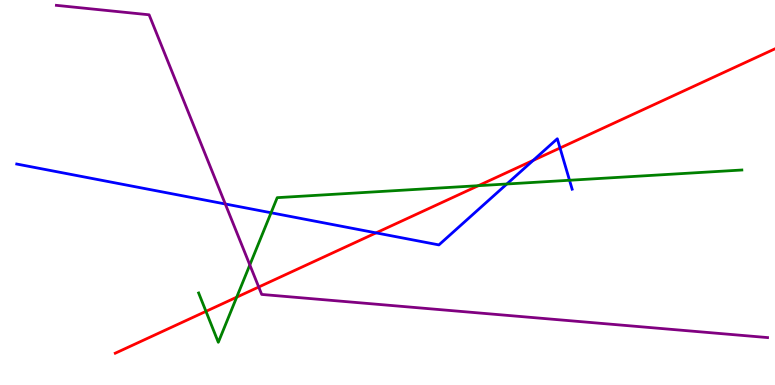[{'lines': ['blue', 'red'], 'intersections': [{'x': 4.85, 'y': 3.95}, {'x': 6.88, 'y': 5.83}, {'x': 7.23, 'y': 6.16}]}, {'lines': ['green', 'red'], 'intersections': [{'x': 2.66, 'y': 1.91}, {'x': 3.05, 'y': 2.28}, {'x': 6.17, 'y': 5.18}]}, {'lines': ['purple', 'red'], 'intersections': [{'x': 3.34, 'y': 2.55}]}, {'lines': ['blue', 'green'], 'intersections': [{'x': 3.5, 'y': 4.47}, {'x': 6.54, 'y': 5.22}, {'x': 7.35, 'y': 5.32}]}, {'lines': ['blue', 'purple'], 'intersections': [{'x': 2.91, 'y': 4.7}]}, {'lines': ['green', 'purple'], 'intersections': [{'x': 3.22, 'y': 3.12}]}]